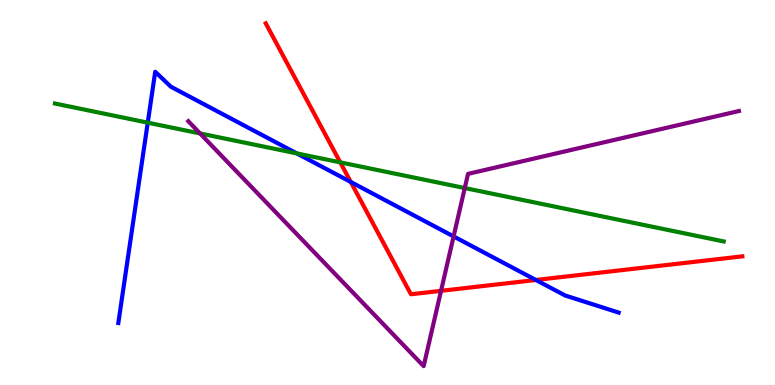[{'lines': ['blue', 'red'], 'intersections': [{'x': 4.53, 'y': 5.27}, {'x': 6.91, 'y': 2.73}]}, {'lines': ['green', 'red'], 'intersections': [{'x': 4.39, 'y': 5.78}]}, {'lines': ['purple', 'red'], 'intersections': [{'x': 5.69, 'y': 2.45}]}, {'lines': ['blue', 'green'], 'intersections': [{'x': 1.91, 'y': 6.81}, {'x': 3.83, 'y': 6.02}]}, {'lines': ['blue', 'purple'], 'intersections': [{'x': 5.85, 'y': 3.86}]}, {'lines': ['green', 'purple'], 'intersections': [{'x': 2.58, 'y': 6.53}, {'x': 6.0, 'y': 5.12}]}]